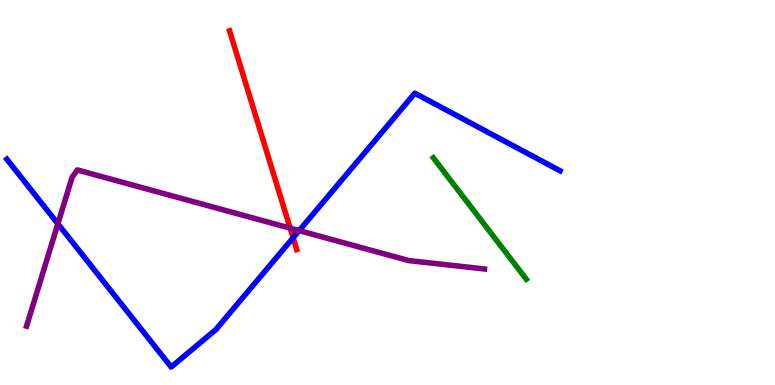[{'lines': ['blue', 'red'], 'intersections': [{'x': 3.78, 'y': 3.82}]}, {'lines': ['green', 'red'], 'intersections': []}, {'lines': ['purple', 'red'], 'intersections': [{'x': 3.74, 'y': 4.07}]}, {'lines': ['blue', 'green'], 'intersections': []}, {'lines': ['blue', 'purple'], 'intersections': [{'x': 0.747, 'y': 4.19}, {'x': 3.86, 'y': 4.01}]}, {'lines': ['green', 'purple'], 'intersections': []}]